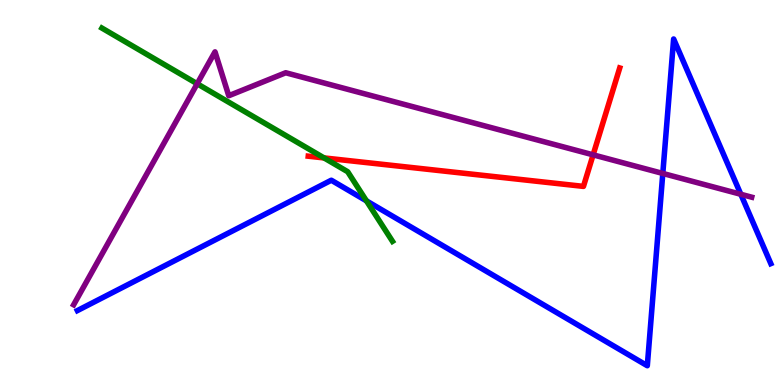[{'lines': ['blue', 'red'], 'intersections': []}, {'lines': ['green', 'red'], 'intersections': [{'x': 4.18, 'y': 5.9}]}, {'lines': ['purple', 'red'], 'intersections': [{'x': 7.65, 'y': 5.98}]}, {'lines': ['blue', 'green'], 'intersections': [{'x': 4.73, 'y': 4.78}]}, {'lines': ['blue', 'purple'], 'intersections': [{'x': 8.55, 'y': 5.49}, {'x': 9.56, 'y': 4.95}]}, {'lines': ['green', 'purple'], 'intersections': [{'x': 2.54, 'y': 7.82}]}]